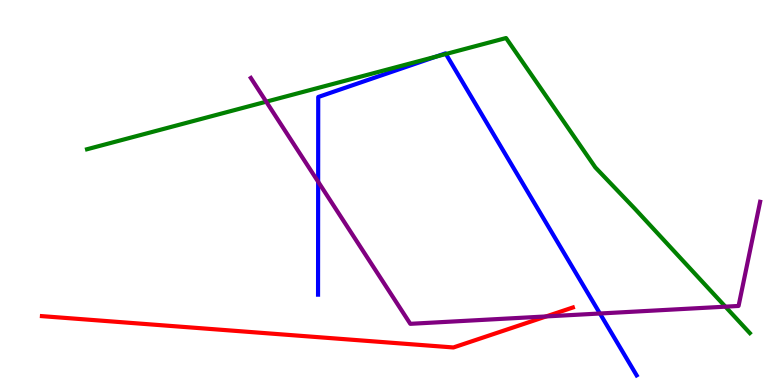[{'lines': ['blue', 'red'], 'intersections': []}, {'lines': ['green', 'red'], 'intersections': []}, {'lines': ['purple', 'red'], 'intersections': [{'x': 7.05, 'y': 1.78}]}, {'lines': ['blue', 'green'], 'intersections': [{'x': 5.63, 'y': 8.53}, {'x': 5.75, 'y': 8.6}]}, {'lines': ['blue', 'purple'], 'intersections': [{'x': 4.11, 'y': 5.28}, {'x': 7.74, 'y': 1.86}]}, {'lines': ['green', 'purple'], 'intersections': [{'x': 3.44, 'y': 7.36}, {'x': 9.36, 'y': 2.03}]}]